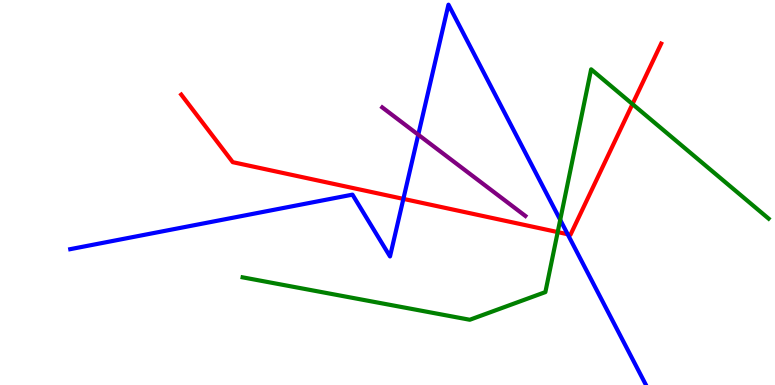[{'lines': ['blue', 'red'], 'intersections': [{'x': 5.2, 'y': 4.83}, {'x': 7.32, 'y': 3.92}]}, {'lines': ['green', 'red'], 'intersections': [{'x': 7.2, 'y': 3.97}, {'x': 8.16, 'y': 7.3}]}, {'lines': ['purple', 'red'], 'intersections': []}, {'lines': ['blue', 'green'], 'intersections': [{'x': 7.23, 'y': 4.29}]}, {'lines': ['blue', 'purple'], 'intersections': [{'x': 5.4, 'y': 6.5}]}, {'lines': ['green', 'purple'], 'intersections': []}]